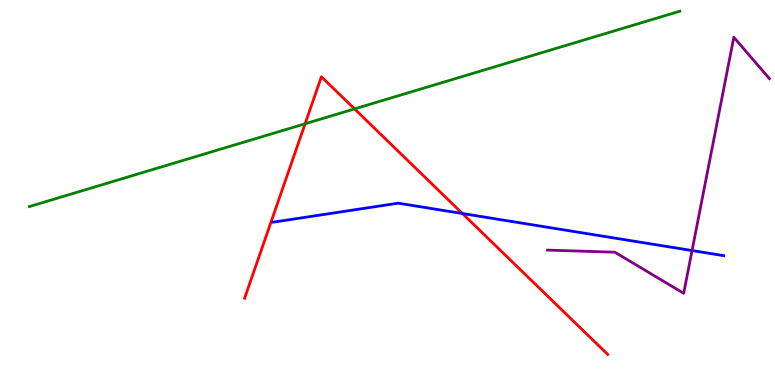[{'lines': ['blue', 'red'], 'intersections': [{'x': 5.97, 'y': 4.45}]}, {'lines': ['green', 'red'], 'intersections': [{'x': 3.94, 'y': 6.79}, {'x': 4.57, 'y': 7.17}]}, {'lines': ['purple', 'red'], 'intersections': []}, {'lines': ['blue', 'green'], 'intersections': []}, {'lines': ['blue', 'purple'], 'intersections': [{'x': 8.93, 'y': 3.49}]}, {'lines': ['green', 'purple'], 'intersections': []}]